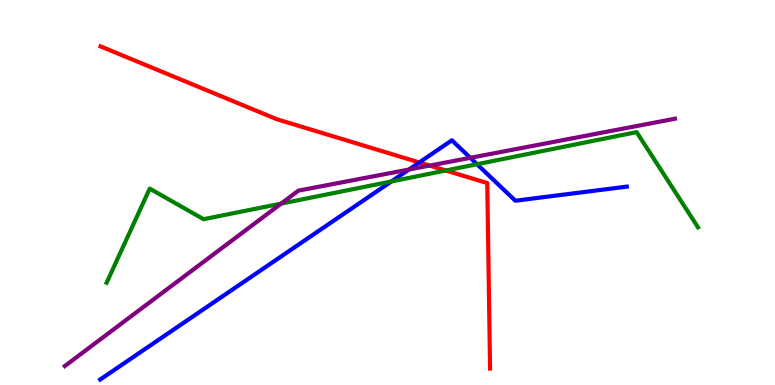[{'lines': ['blue', 'red'], 'intersections': [{'x': 5.41, 'y': 5.78}]}, {'lines': ['green', 'red'], 'intersections': [{'x': 5.75, 'y': 5.57}]}, {'lines': ['purple', 'red'], 'intersections': [{'x': 5.54, 'y': 5.7}]}, {'lines': ['blue', 'green'], 'intersections': [{'x': 5.05, 'y': 5.29}, {'x': 6.16, 'y': 5.73}]}, {'lines': ['blue', 'purple'], 'intersections': [{'x': 5.28, 'y': 5.6}, {'x': 6.07, 'y': 5.9}]}, {'lines': ['green', 'purple'], 'intersections': [{'x': 3.63, 'y': 4.71}]}]